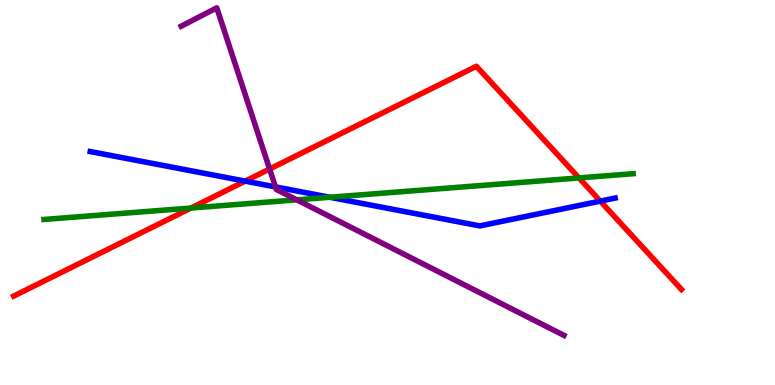[{'lines': ['blue', 'red'], 'intersections': [{'x': 3.16, 'y': 5.3}, {'x': 7.75, 'y': 4.78}]}, {'lines': ['green', 'red'], 'intersections': [{'x': 2.46, 'y': 4.6}, {'x': 7.47, 'y': 5.38}]}, {'lines': ['purple', 'red'], 'intersections': [{'x': 3.48, 'y': 5.61}]}, {'lines': ['blue', 'green'], 'intersections': [{'x': 4.25, 'y': 4.88}]}, {'lines': ['blue', 'purple'], 'intersections': [{'x': 3.55, 'y': 5.15}]}, {'lines': ['green', 'purple'], 'intersections': [{'x': 3.83, 'y': 4.81}]}]